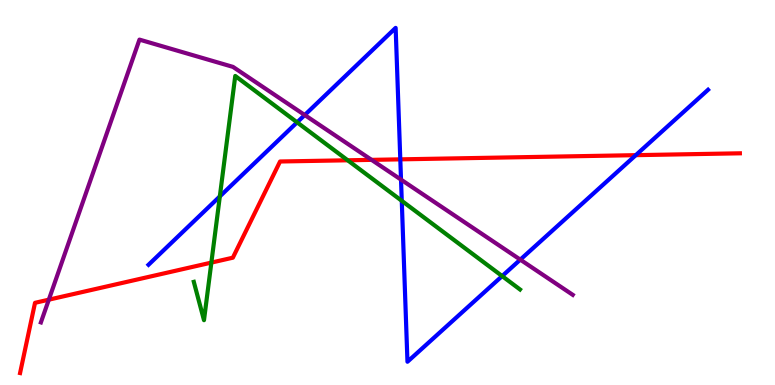[{'lines': ['blue', 'red'], 'intersections': [{'x': 5.17, 'y': 5.86}, {'x': 8.2, 'y': 5.97}]}, {'lines': ['green', 'red'], 'intersections': [{'x': 2.73, 'y': 3.18}, {'x': 4.49, 'y': 5.84}]}, {'lines': ['purple', 'red'], 'intersections': [{'x': 0.63, 'y': 2.22}, {'x': 4.79, 'y': 5.85}]}, {'lines': ['blue', 'green'], 'intersections': [{'x': 2.84, 'y': 4.9}, {'x': 3.83, 'y': 6.82}, {'x': 5.18, 'y': 4.78}, {'x': 6.48, 'y': 2.83}]}, {'lines': ['blue', 'purple'], 'intersections': [{'x': 3.93, 'y': 7.01}, {'x': 5.17, 'y': 5.33}, {'x': 6.71, 'y': 3.26}]}, {'lines': ['green', 'purple'], 'intersections': []}]